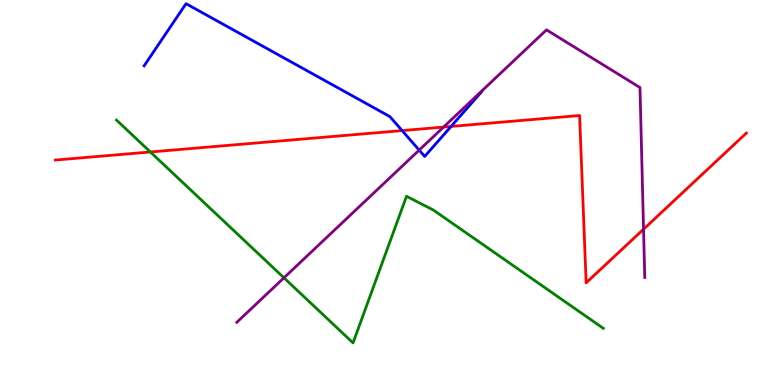[{'lines': ['blue', 'red'], 'intersections': [{'x': 5.19, 'y': 6.61}, {'x': 5.82, 'y': 6.72}]}, {'lines': ['green', 'red'], 'intersections': [{'x': 1.94, 'y': 6.05}]}, {'lines': ['purple', 'red'], 'intersections': [{'x': 5.72, 'y': 6.7}, {'x': 8.3, 'y': 4.05}]}, {'lines': ['blue', 'green'], 'intersections': []}, {'lines': ['blue', 'purple'], 'intersections': [{'x': 5.41, 'y': 6.1}]}, {'lines': ['green', 'purple'], 'intersections': [{'x': 3.66, 'y': 2.78}]}]